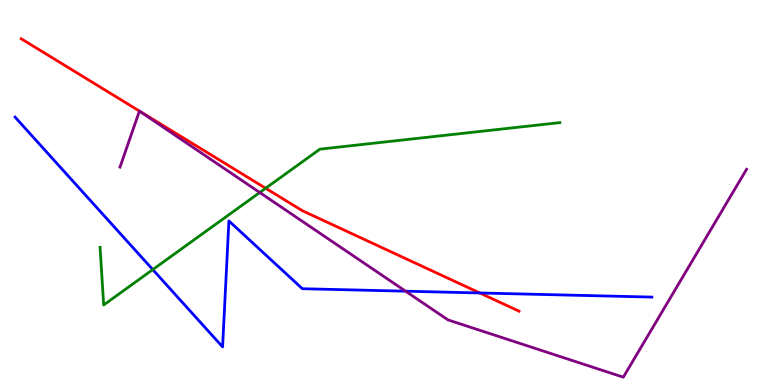[{'lines': ['blue', 'red'], 'intersections': [{'x': 6.19, 'y': 2.39}]}, {'lines': ['green', 'red'], 'intersections': [{'x': 3.43, 'y': 5.11}]}, {'lines': ['purple', 'red'], 'intersections': []}, {'lines': ['blue', 'green'], 'intersections': [{'x': 1.97, 'y': 3.0}]}, {'lines': ['blue', 'purple'], 'intersections': [{'x': 5.23, 'y': 2.44}]}, {'lines': ['green', 'purple'], 'intersections': [{'x': 3.35, 'y': 5.0}]}]